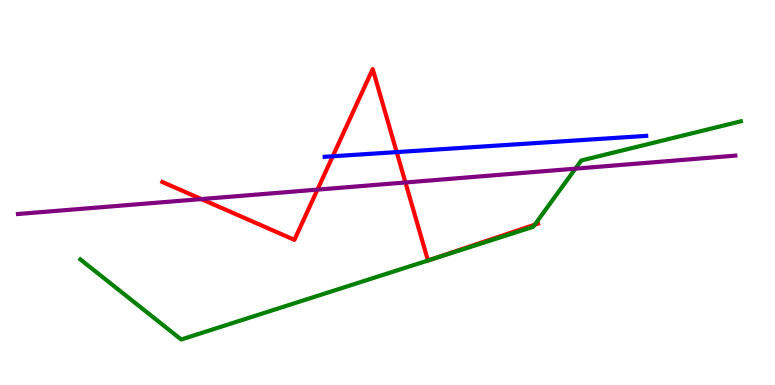[{'lines': ['blue', 'red'], 'intersections': [{'x': 4.29, 'y': 5.94}, {'x': 5.12, 'y': 6.05}]}, {'lines': ['green', 'red'], 'intersections': [{'x': 6.9, 'y': 4.16}]}, {'lines': ['purple', 'red'], 'intersections': [{'x': 2.6, 'y': 4.83}, {'x': 4.1, 'y': 5.07}, {'x': 5.23, 'y': 5.26}]}, {'lines': ['blue', 'green'], 'intersections': []}, {'lines': ['blue', 'purple'], 'intersections': []}, {'lines': ['green', 'purple'], 'intersections': [{'x': 7.42, 'y': 5.62}]}]